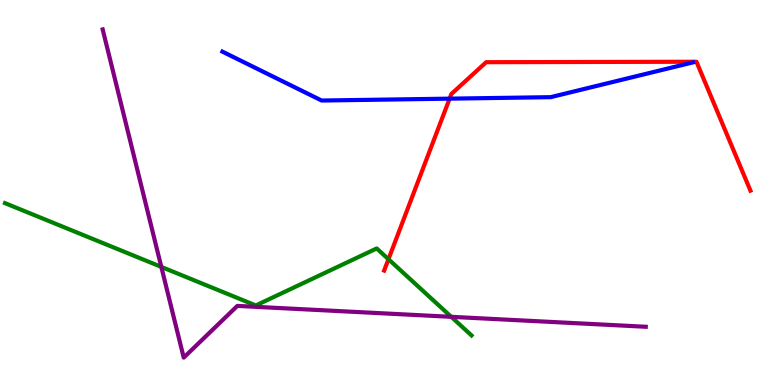[{'lines': ['blue', 'red'], 'intersections': [{'x': 5.8, 'y': 7.44}]}, {'lines': ['green', 'red'], 'intersections': [{'x': 5.01, 'y': 3.27}]}, {'lines': ['purple', 'red'], 'intersections': []}, {'lines': ['blue', 'green'], 'intersections': []}, {'lines': ['blue', 'purple'], 'intersections': []}, {'lines': ['green', 'purple'], 'intersections': [{'x': 2.08, 'y': 3.07}, {'x': 5.82, 'y': 1.77}]}]